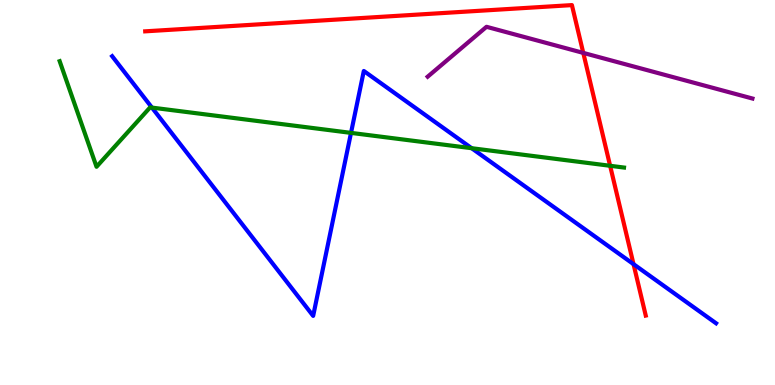[{'lines': ['blue', 'red'], 'intersections': [{'x': 8.17, 'y': 3.14}]}, {'lines': ['green', 'red'], 'intersections': [{'x': 7.87, 'y': 5.69}]}, {'lines': ['purple', 'red'], 'intersections': [{'x': 7.53, 'y': 8.63}]}, {'lines': ['blue', 'green'], 'intersections': [{'x': 1.96, 'y': 7.21}, {'x': 4.53, 'y': 6.55}, {'x': 6.09, 'y': 6.15}]}, {'lines': ['blue', 'purple'], 'intersections': []}, {'lines': ['green', 'purple'], 'intersections': []}]